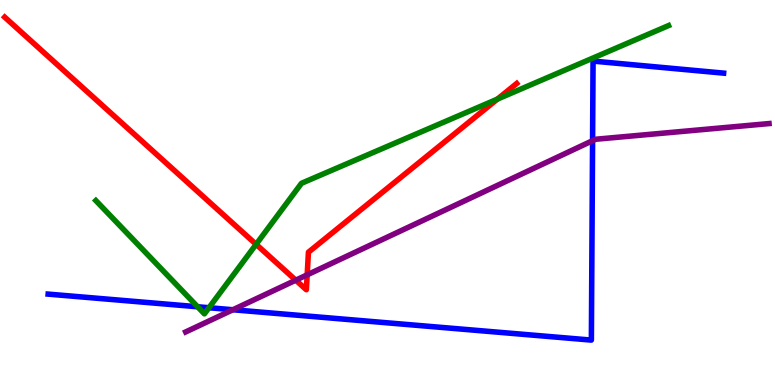[{'lines': ['blue', 'red'], 'intersections': []}, {'lines': ['green', 'red'], 'intersections': [{'x': 3.3, 'y': 3.65}, {'x': 6.42, 'y': 7.43}]}, {'lines': ['purple', 'red'], 'intersections': [{'x': 3.82, 'y': 2.72}, {'x': 3.96, 'y': 2.86}]}, {'lines': ['blue', 'green'], 'intersections': [{'x': 2.55, 'y': 2.03}, {'x': 2.7, 'y': 2.01}]}, {'lines': ['blue', 'purple'], 'intersections': [{'x': 3.01, 'y': 1.95}, {'x': 7.65, 'y': 6.35}]}, {'lines': ['green', 'purple'], 'intersections': []}]